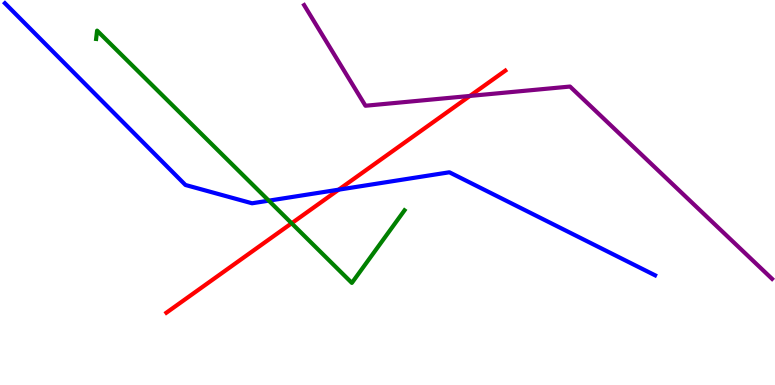[{'lines': ['blue', 'red'], 'intersections': [{'x': 4.37, 'y': 5.07}]}, {'lines': ['green', 'red'], 'intersections': [{'x': 3.76, 'y': 4.2}]}, {'lines': ['purple', 'red'], 'intersections': [{'x': 6.06, 'y': 7.51}]}, {'lines': ['blue', 'green'], 'intersections': [{'x': 3.47, 'y': 4.79}]}, {'lines': ['blue', 'purple'], 'intersections': []}, {'lines': ['green', 'purple'], 'intersections': []}]